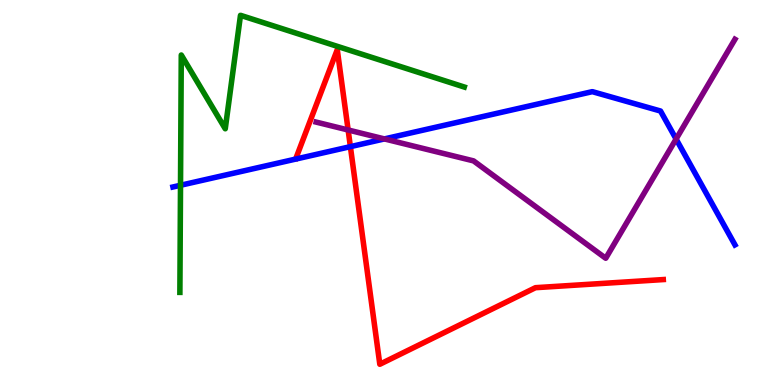[{'lines': ['blue', 'red'], 'intersections': [{'x': 4.52, 'y': 6.19}]}, {'lines': ['green', 'red'], 'intersections': []}, {'lines': ['purple', 'red'], 'intersections': [{'x': 4.49, 'y': 6.62}]}, {'lines': ['blue', 'green'], 'intersections': [{'x': 2.33, 'y': 5.19}]}, {'lines': ['blue', 'purple'], 'intersections': [{'x': 4.96, 'y': 6.39}, {'x': 8.72, 'y': 6.39}]}, {'lines': ['green', 'purple'], 'intersections': []}]